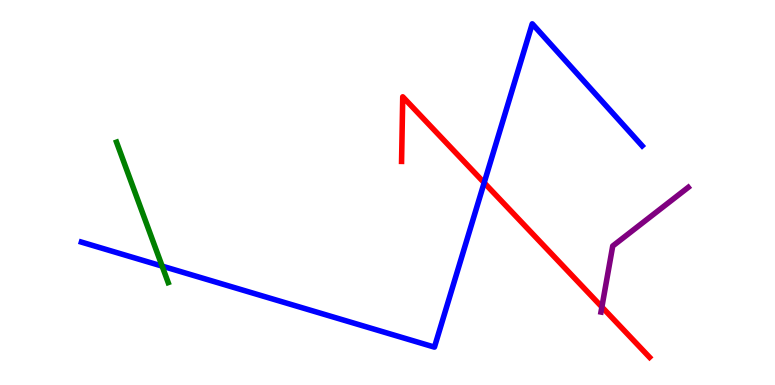[{'lines': ['blue', 'red'], 'intersections': [{'x': 6.25, 'y': 5.25}]}, {'lines': ['green', 'red'], 'intersections': []}, {'lines': ['purple', 'red'], 'intersections': [{'x': 7.77, 'y': 2.03}]}, {'lines': ['blue', 'green'], 'intersections': [{'x': 2.09, 'y': 3.09}]}, {'lines': ['blue', 'purple'], 'intersections': []}, {'lines': ['green', 'purple'], 'intersections': []}]